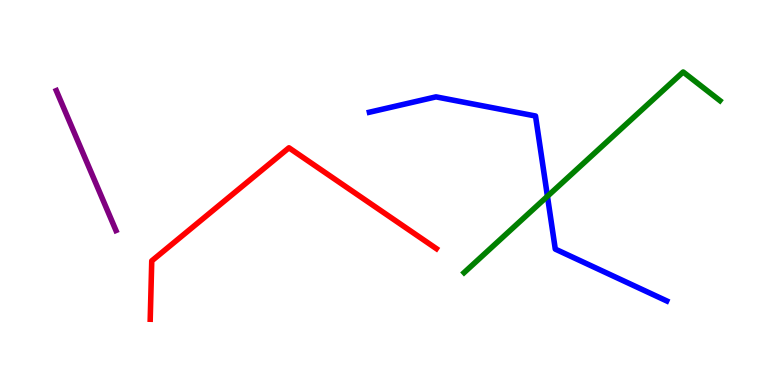[{'lines': ['blue', 'red'], 'intersections': []}, {'lines': ['green', 'red'], 'intersections': []}, {'lines': ['purple', 'red'], 'intersections': []}, {'lines': ['blue', 'green'], 'intersections': [{'x': 7.06, 'y': 4.9}]}, {'lines': ['blue', 'purple'], 'intersections': []}, {'lines': ['green', 'purple'], 'intersections': []}]